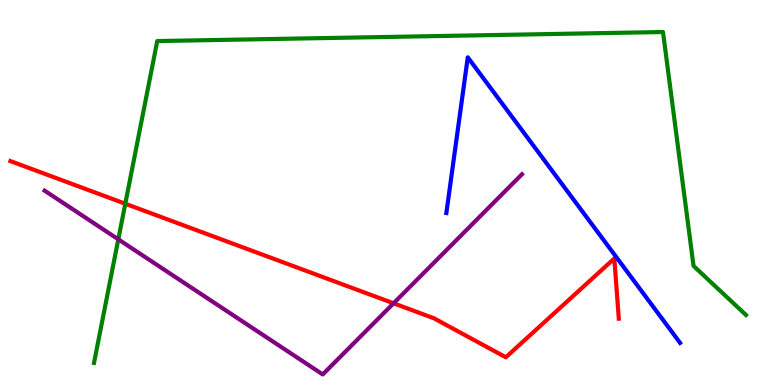[{'lines': ['blue', 'red'], 'intersections': []}, {'lines': ['green', 'red'], 'intersections': [{'x': 1.62, 'y': 4.71}]}, {'lines': ['purple', 'red'], 'intersections': [{'x': 5.08, 'y': 2.12}]}, {'lines': ['blue', 'green'], 'intersections': []}, {'lines': ['blue', 'purple'], 'intersections': []}, {'lines': ['green', 'purple'], 'intersections': [{'x': 1.53, 'y': 3.78}]}]